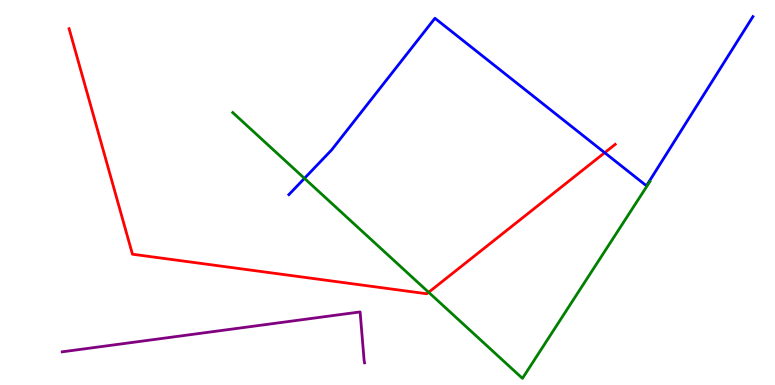[{'lines': ['blue', 'red'], 'intersections': [{'x': 7.8, 'y': 6.03}]}, {'lines': ['green', 'red'], 'intersections': [{'x': 5.53, 'y': 2.41}]}, {'lines': ['purple', 'red'], 'intersections': []}, {'lines': ['blue', 'green'], 'intersections': [{'x': 3.93, 'y': 5.37}]}, {'lines': ['blue', 'purple'], 'intersections': []}, {'lines': ['green', 'purple'], 'intersections': []}]